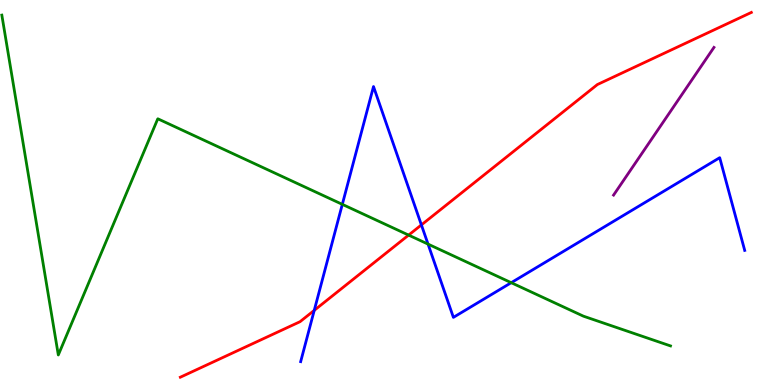[{'lines': ['blue', 'red'], 'intersections': [{'x': 4.05, 'y': 1.94}, {'x': 5.44, 'y': 4.16}]}, {'lines': ['green', 'red'], 'intersections': [{'x': 5.27, 'y': 3.89}]}, {'lines': ['purple', 'red'], 'intersections': []}, {'lines': ['blue', 'green'], 'intersections': [{'x': 4.42, 'y': 4.69}, {'x': 5.52, 'y': 3.66}, {'x': 6.6, 'y': 2.66}]}, {'lines': ['blue', 'purple'], 'intersections': []}, {'lines': ['green', 'purple'], 'intersections': []}]